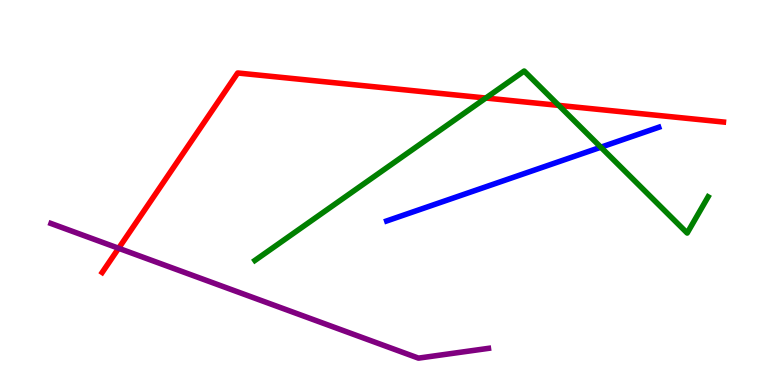[{'lines': ['blue', 'red'], 'intersections': []}, {'lines': ['green', 'red'], 'intersections': [{'x': 6.27, 'y': 7.45}, {'x': 7.21, 'y': 7.26}]}, {'lines': ['purple', 'red'], 'intersections': [{'x': 1.53, 'y': 3.55}]}, {'lines': ['blue', 'green'], 'intersections': [{'x': 7.75, 'y': 6.18}]}, {'lines': ['blue', 'purple'], 'intersections': []}, {'lines': ['green', 'purple'], 'intersections': []}]